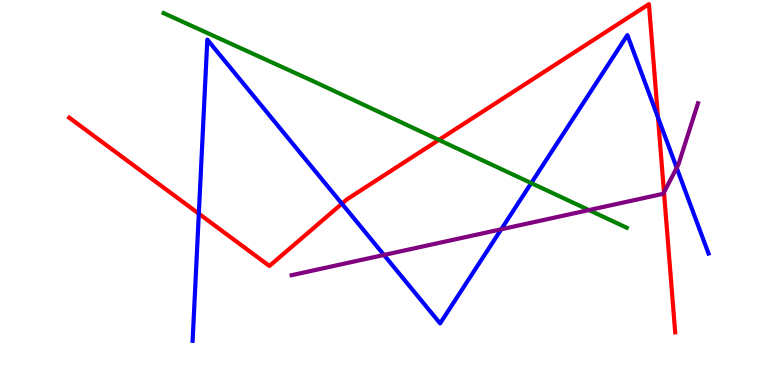[{'lines': ['blue', 'red'], 'intersections': [{'x': 2.57, 'y': 4.45}, {'x': 4.41, 'y': 4.71}, {'x': 8.49, 'y': 6.95}]}, {'lines': ['green', 'red'], 'intersections': [{'x': 5.66, 'y': 6.37}]}, {'lines': ['purple', 'red'], 'intersections': [{'x': 8.57, 'y': 5.0}]}, {'lines': ['blue', 'green'], 'intersections': [{'x': 6.85, 'y': 5.24}]}, {'lines': ['blue', 'purple'], 'intersections': [{'x': 4.95, 'y': 3.38}, {'x': 6.47, 'y': 4.04}, {'x': 8.73, 'y': 5.64}]}, {'lines': ['green', 'purple'], 'intersections': [{'x': 7.6, 'y': 4.54}]}]